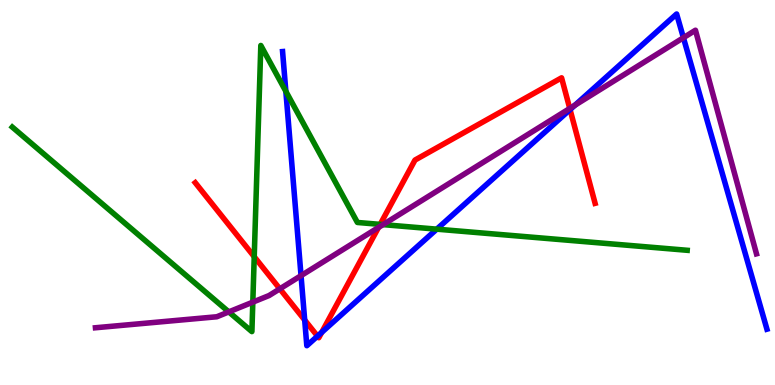[{'lines': ['blue', 'red'], 'intersections': [{'x': 3.93, 'y': 1.69}, {'x': 4.1, 'y': 1.27}, {'x': 4.15, 'y': 1.37}, {'x': 7.36, 'y': 7.15}]}, {'lines': ['green', 'red'], 'intersections': [{'x': 3.28, 'y': 3.33}, {'x': 4.91, 'y': 4.17}]}, {'lines': ['purple', 'red'], 'intersections': [{'x': 3.61, 'y': 2.5}, {'x': 4.88, 'y': 4.09}, {'x': 7.35, 'y': 7.18}]}, {'lines': ['blue', 'green'], 'intersections': [{'x': 3.69, 'y': 7.63}, {'x': 5.64, 'y': 4.05}]}, {'lines': ['blue', 'purple'], 'intersections': [{'x': 3.88, 'y': 2.84}, {'x': 7.42, 'y': 7.27}, {'x': 8.82, 'y': 9.02}]}, {'lines': ['green', 'purple'], 'intersections': [{'x': 2.95, 'y': 1.9}, {'x': 3.26, 'y': 2.15}, {'x': 4.94, 'y': 4.17}]}]